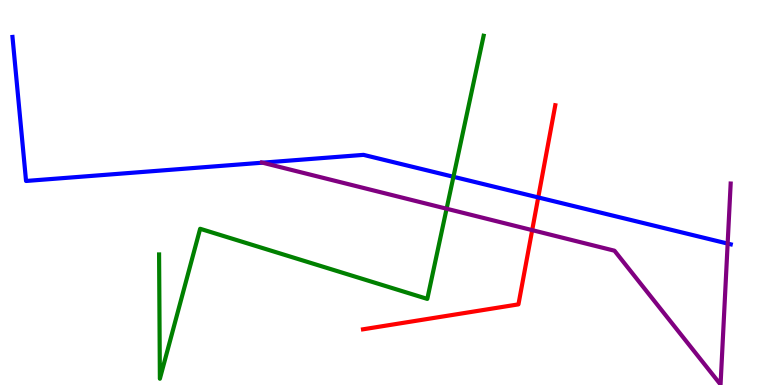[{'lines': ['blue', 'red'], 'intersections': [{'x': 6.94, 'y': 4.87}]}, {'lines': ['green', 'red'], 'intersections': []}, {'lines': ['purple', 'red'], 'intersections': [{'x': 6.87, 'y': 4.02}]}, {'lines': ['blue', 'green'], 'intersections': [{'x': 5.85, 'y': 5.41}]}, {'lines': ['blue', 'purple'], 'intersections': [{'x': 3.39, 'y': 5.77}, {'x': 9.39, 'y': 3.67}]}, {'lines': ['green', 'purple'], 'intersections': [{'x': 5.76, 'y': 4.58}]}]